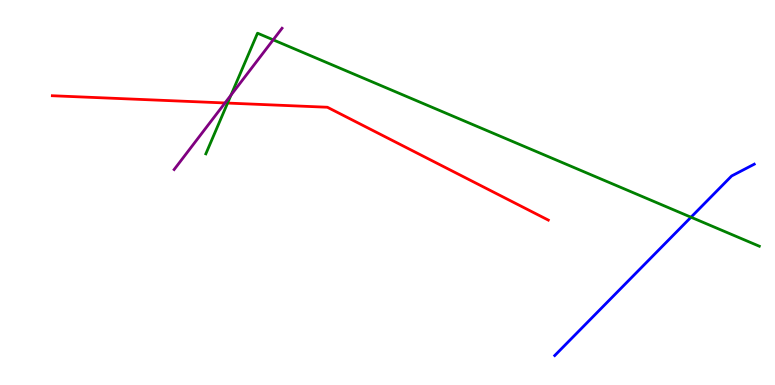[{'lines': ['blue', 'red'], 'intersections': []}, {'lines': ['green', 'red'], 'intersections': [{'x': 2.94, 'y': 7.32}]}, {'lines': ['purple', 'red'], 'intersections': [{'x': 2.9, 'y': 7.33}]}, {'lines': ['blue', 'green'], 'intersections': [{'x': 8.92, 'y': 4.36}]}, {'lines': ['blue', 'purple'], 'intersections': []}, {'lines': ['green', 'purple'], 'intersections': [{'x': 2.98, 'y': 7.53}, {'x': 3.53, 'y': 8.97}]}]